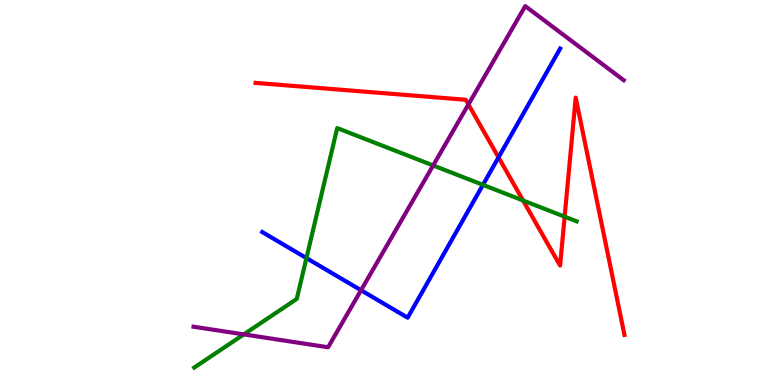[{'lines': ['blue', 'red'], 'intersections': [{'x': 6.43, 'y': 5.91}]}, {'lines': ['green', 'red'], 'intersections': [{'x': 6.75, 'y': 4.79}, {'x': 7.29, 'y': 4.37}]}, {'lines': ['purple', 'red'], 'intersections': [{'x': 6.04, 'y': 7.29}]}, {'lines': ['blue', 'green'], 'intersections': [{'x': 3.95, 'y': 3.3}, {'x': 6.23, 'y': 5.2}]}, {'lines': ['blue', 'purple'], 'intersections': [{'x': 4.66, 'y': 2.46}]}, {'lines': ['green', 'purple'], 'intersections': [{'x': 3.15, 'y': 1.31}, {'x': 5.59, 'y': 5.7}]}]